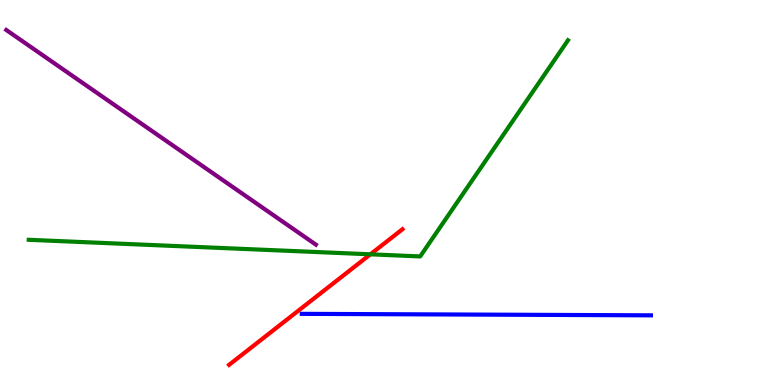[{'lines': ['blue', 'red'], 'intersections': []}, {'lines': ['green', 'red'], 'intersections': [{'x': 4.78, 'y': 3.39}]}, {'lines': ['purple', 'red'], 'intersections': []}, {'lines': ['blue', 'green'], 'intersections': []}, {'lines': ['blue', 'purple'], 'intersections': []}, {'lines': ['green', 'purple'], 'intersections': []}]